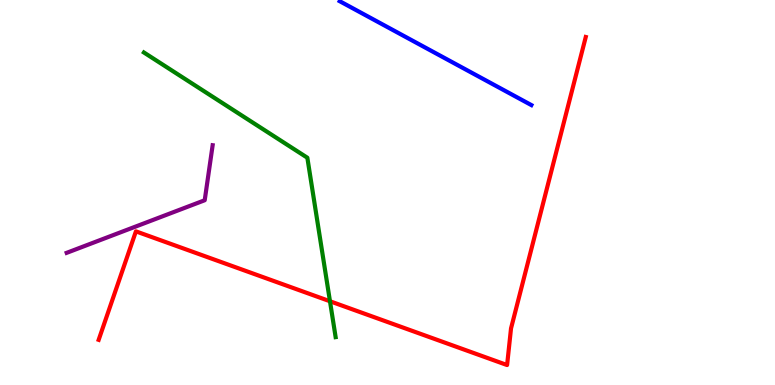[{'lines': ['blue', 'red'], 'intersections': []}, {'lines': ['green', 'red'], 'intersections': [{'x': 4.26, 'y': 2.18}]}, {'lines': ['purple', 'red'], 'intersections': []}, {'lines': ['blue', 'green'], 'intersections': []}, {'lines': ['blue', 'purple'], 'intersections': []}, {'lines': ['green', 'purple'], 'intersections': []}]